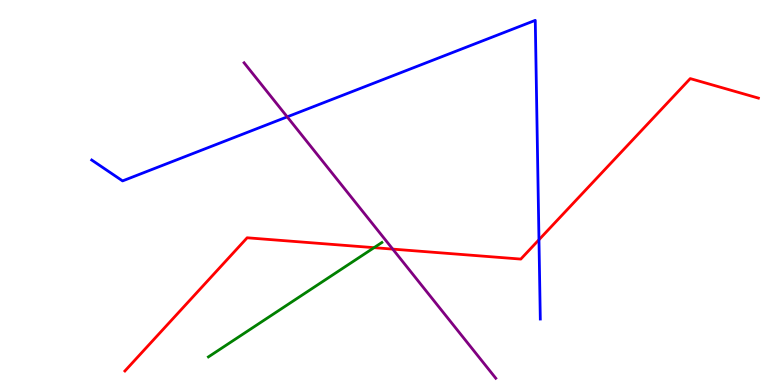[{'lines': ['blue', 'red'], 'intersections': [{'x': 6.95, 'y': 3.77}]}, {'lines': ['green', 'red'], 'intersections': [{'x': 4.83, 'y': 3.57}]}, {'lines': ['purple', 'red'], 'intersections': [{'x': 5.07, 'y': 3.53}]}, {'lines': ['blue', 'green'], 'intersections': []}, {'lines': ['blue', 'purple'], 'intersections': [{'x': 3.71, 'y': 6.96}]}, {'lines': ['green', 'purple'], 'intersections': []}]